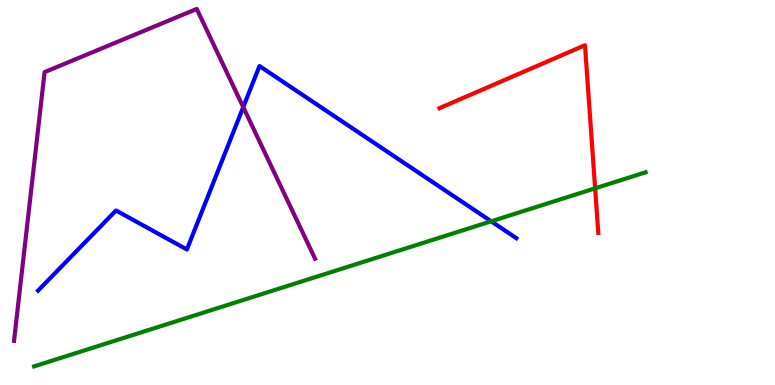[{'lines': ['blue', 'red'], 'intersections': []}, {'lines': ['green', 'red'], 'intersections': [{'x': 7.68, 'y': 5.11}]}, {'lines': ['purple', 'red'], 'intersections': []}, {'lines': ['blue', 'green'], 'intersections': [{'x': 6.34, 'y': 4.25}]}, {'lines': ['blue', 'purple'], 'intersections': [{'x': 3.14, 'y': 7.22}]}, {'lines': ['green', 'purple'], 'intersections': []}]